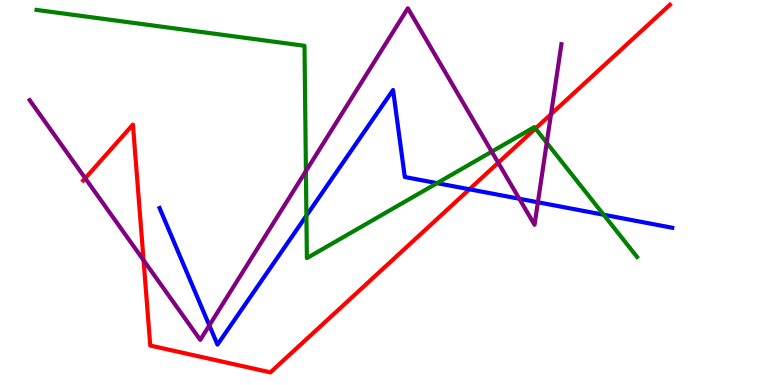[{'lines': ['blue', 'red'], 'intersections': [{'x': 6.06, 'y': 5.08}]}, {'lines': ['green', 'red'], 'intersections': [{'x': 6.91, 'y': 6.66}]}, {'lines': ['purple', 'red'], 'intersections': [{'x': 1.1, 'y': 5.37}, {'x': 1.85, 'y': 3.24}, {'x': 6.43, 'y': 5.77}, {'x': 7.11, 'y': 7.03}]}, {'lines': ['blue', 'green'], 'intersections': [{'x': 3.95, 'y': 4.4}, {'x': 5.64, 'y': 5.24}, {'x': 7.79, 'y': 4.42}]}, {'lines': ['blue', 'purple'], 'intersections': [{'x': 2.7, 'y': 1.55}, {'x': 6.7, 'y': 4.84}, {'x': 6.94, 'y': 4.75}]}, {'lines': ['green', 'purple'], 'intersections': [{'x': 3.95, 'y': 5.56}, {'x': 6.35, 'y': 6.06}, {'x': 7.05, 'y': 6.29}]}]